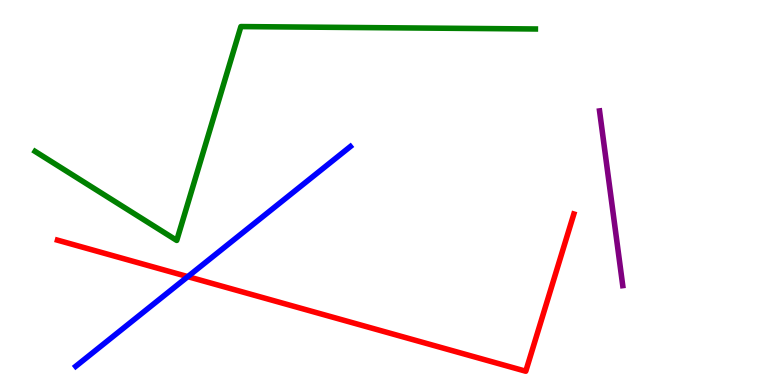[{'lines': ['blue', 'red'], 'intersections': [{'x': 2.42, 'y': 2.81}]}, {'lines': ['green', 'red'], 'intersections': []}, {'lines': ['purple', 'red'], 'intersections': []}, {'lines': ['blue', 'green'], 'intersections': []}, {'lines': ['blue', 'purple'], 'intersections': []}, {'lines': ['green', 'purple'], 'intersections': []}]